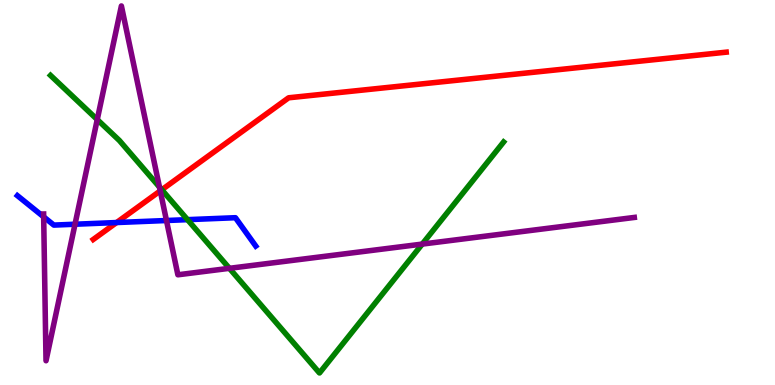[{'lines': ['blue', 'red'], 'intersections': [{'x': 1.5, 'y': 4.22}]}, {'lines': ['green', 'red'], 'intersections': [{'x': 2.09, 'y': 5.07}]}, {'lines': ['purple', 'red'], 'intersections': [{'x': 2.07, 'y': 5.04}]}, {'lines': ['blue', 'green'], 'intersections': [{'x': 2.42, 'y': 4.29}]}, {'lines': ['blue', 'purple'], 'intersections': [{'x': 0.564, 'y': 4.37}, {'x': 0.968, 'y': 4.18}, {'x': 2.15, 'y': 4.27}]}, {'lines': ['green', 'purple'], 'intersections': [{'x': 1.25, 'y': 6.89}, {'x': 2.06, 'y': 5.14}, {'x': 2.96, 'y': 3.03}, {'x': 5.45, 'y': 3.66}]}]